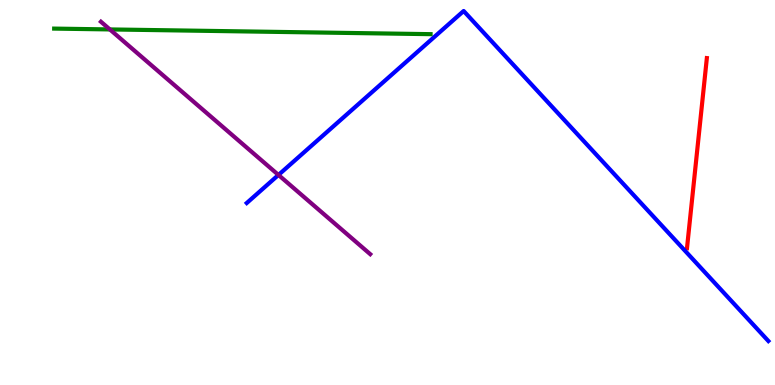[{'lines': ['blue', 'red'], 'intersections': []}, {'lines': ['green', 'red'], 'intersections': []}, {'lines': ['purple', 'red'], 'intersections': []}, {'lines': ['blue', 'green'], 'intersections': []}, {'lines': ['blue', 'purple'], 'intersections': [{'x': 3.59, 'y': 5.46}]}, {'lines': ['green', 'purple'], 'intersections': [{'x': 1.42, 'y': 9.24}]}]